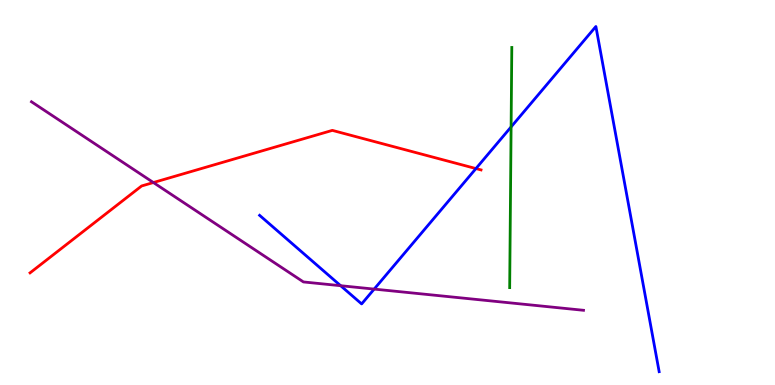[{'lines': ['blue', 'red'], 'intersections': [{'x': 6.14, 'y': 5.62}]}, {'lines': ['green', 'red'], 'intersections': []}, {'lines': ['purple', 'red'], 'intersections': [{'x': 1.98, 'y': 5.26}]}, {'lines': ['blue', 'green'], 'intersections': [{'x': 6.59, 'y': 6.7}]}, {'lines': ['blue', 'purple'], 'intersections': [{'x': 4.4, 'y': 2.58}, {'x': 4.83, 'y': 2.49}]}, {'lines': ['green', 'purple'], 'intersections': []}]